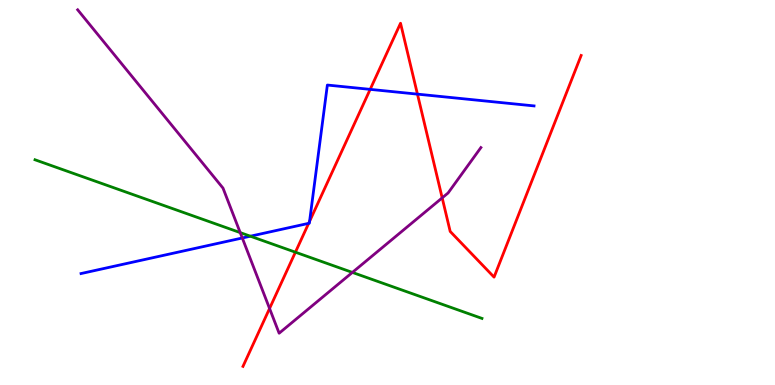[{'lines': ['blue', 'red'], 'intersections': [{'x': 3.98, 'y': 4.2}, {'x': 3.99, 'y': 4.25}, {'x': 4.78, 'y': 7.68}, {'x': 5.39, 'y': 7.55}]}, {'lines': ['green', 'red'], 'intersections': [{'x': 3.81, 'y': 3.45}]}, {'lines': ['purple', 'red'], 'intersections': [{'x': 3.48, 'y': 1.99}, {'x': 5.71, 'y': 4.86}]}, {'lines': ['blue', 'green'], 'intersections': [{'x': 3.23, 'y': 3.86}]}, {'lines': ['blue', 'purple'], 'intersections': [{'x': 3.13, 'y': 3.82}]}, {'lines': ['green', 'purple'], 'intersections': [{'x': 3.1, 'y': 3.96}, {'x': 4.55, 'y': 2.92}]}]